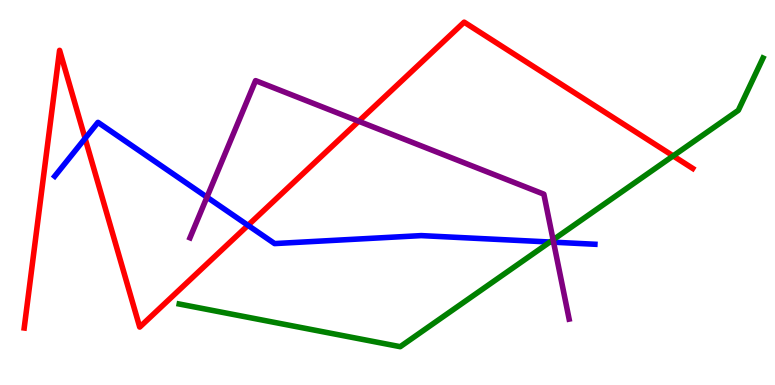[{'lines': ['blue', 'red'], 'intersections': [{'x': 1.1, 'y': 6.41}, {'x': 3.2, 'y': 4.15}]}, {'lines': ['green', 'red'], 'intersections': [{'x': 8.69, 'y': 5.95}]}, {'lines': ['purple', 'red'], 'intersections': [{'x': 4.63, 'y': 6.85}]}, {'lines': ['blue', 'green'], 'intersections': [{'x': 7.1, 'y': 3.71}]}, {'lines': ['blue', 'purple'], 'intersections': [{'x': 2.67, 'y': 4.88}, {'x': 7.14, 'y': 3.71}]}, {'lines': ['green', 'purple'], 'intersections': [{'x': 7.14, 'y': 3.77}]}]